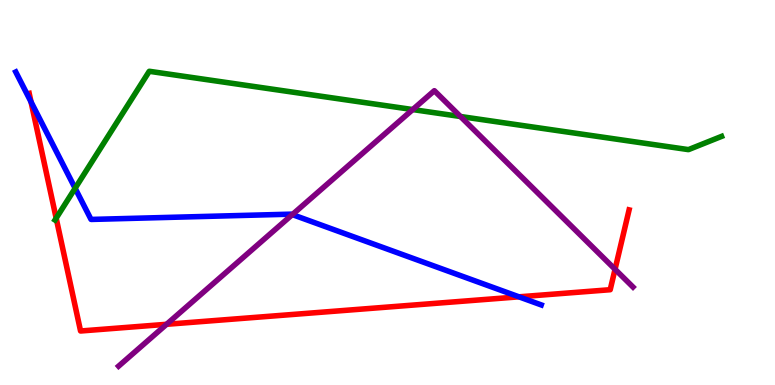[{'lines': ['blue', 'red'], 'intersections': [{'x': 0.401, 'y': 7.35}, {'x': 6.7, 'y': 2.29}]}, {'lines': ['green', 'red'], 'intersections': [{'x': 0.725, 'y': 4.33}]}, {'lines': ['purple', 'red'], 'intersections': [{'x': 2.15, 'y': 1.58}, {'x': 7.94, 'y': 3.01}]}, {'lines': ['blue', 'green'], 'intersections': [{'x': 0.969, 'y': 5.11}]}, {'lines': ['blue', 'purple'], 'intersections': [{'x': 3.77, 'y': 4.43}]}, {'lines': ['green', 'purple'], 'intersections': [{'x': 5.33, 'y': 7.15}, {'x': 5.94, 'y': 6.97}]}]